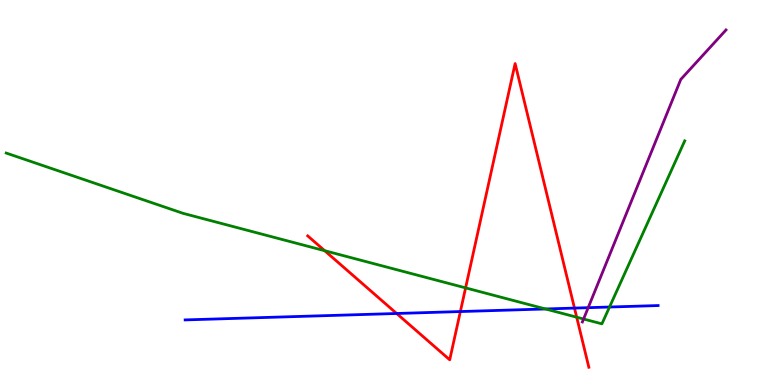[{'lines': ['blue', 'red'], 'intersections': [{'x': 5.12, 'y': 1.86}, {'x': 5.94, 'y': 1.91}, {'x': 7.41, 'y': 2.0}]}, {'lines': ['green', 'red'], 'intersections': [{'x': 4.19, 'y': 3.49}, {'x': 6.01, 'y': 2.52}, {'x': 7.44, 'y': 1.76}]}, {'lines': ['purple', 'red'], 'intersections': []}, {'lines': ['blue', 'green'], 'intersections': [{'x': 7.04, 'y': 1.97}, {'x': 7.86, 'y': 2.03}]}, {'lines': ['blue', 'purple'], 'intersections': [{'x': 7.59, 'y': 2.01}]}, {'lines': ['green', 'purple'], 'intersections': [{'x': 7.53, 'y': 1.71}]}]